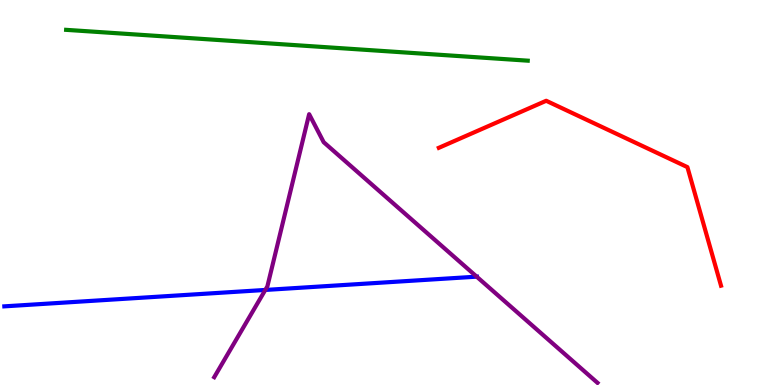[{'lines': ['blue', 'red'], 'intersections': []}, {'lines': ['green', 'red'], 'intersections': []}, {'lines': ['purple', 'red'], 'intersections': []}, {'lines': ['blue', 'green'], 'intersections': []}, {'lines': ['blue', 'purple'], 'intersections': [{'x': 3.42, 'y': 2.47}, {'x': 6.15, 'y': 2.81}]}, {'lines': ['green', 'purple'], 'intersections': []}]